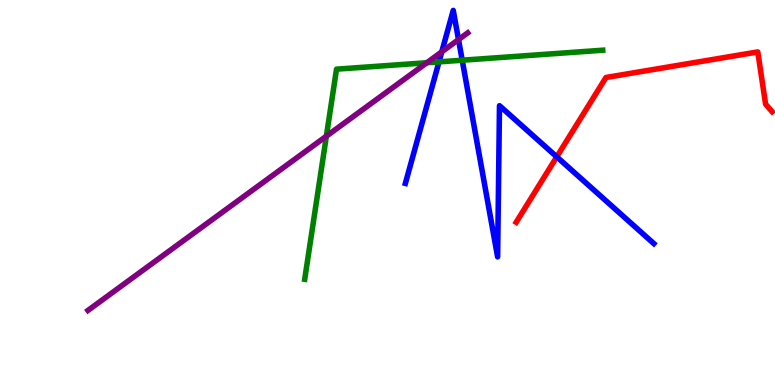[{'lines': ['blue', 'red'], 'intersections': [{'x': 7.18, 'y': 5.93}]}, {'lines': ['green', 'red'], 'intersections': []}, {'lines': ['purple', 'red'], 'intersections': []}, {'lines': ['blue', 'green'], 'intersections': [{'x': 5.66, 'y': 8.39}, {'x': 5.96, 'y': 8.44}]}, {'lines': ['blue', 'purple'], 'intersections': [{'x': 5.7, 'y': 8.65}, {'x': 5.92, 'y': 8.97}]}, {'lines': ['green', 'purple'], 'intersections': [{'x': 4.21, 'y': 6.46}, {'x': 5.51, 'y': 8.37}]}]